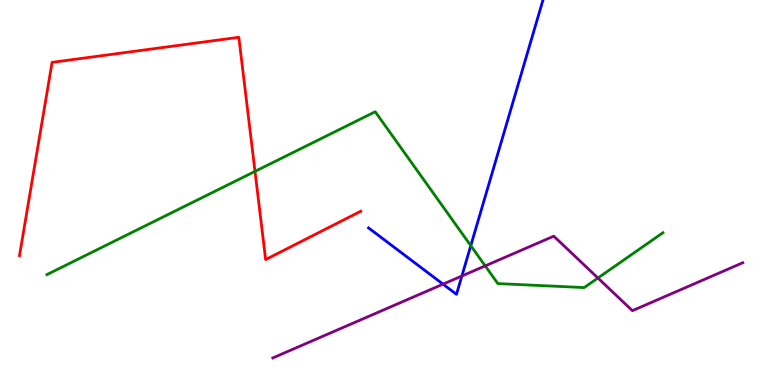[{'lines': ['blue', 'red'], 'intersections': []}, {'lines': ['green', 'red'], 'intersections': [{'x': 3.29, 'y': 5.55}]}, {'lines': ['purple', 'red'], 'intersections': []}, {'lines': ['blue', 'green'], 'intersections': [{'x': 6.07, 'y': 3.62}]}, {'lines': ['blue', 'purple'], 'intersections': [{'x': 5.72, 'y': 2.62}, {'x': 5.96, 'y': 2.83}]}, {'lines': ['green', 'purple'], 'intersections': [{'x': 6.26, 'y': 3.09}, {'x': 7.72, 'y': 2.78}]}]